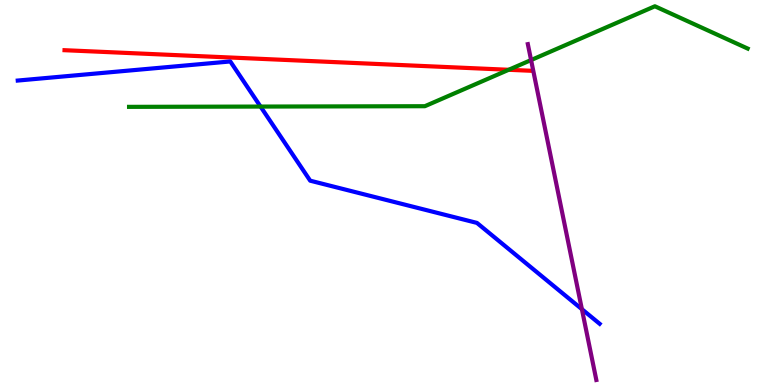[{'lines': ['blue', 'red'], 'intersections': []}, {'lines': ['green', 'red'], 'intersections': [{'x': 6.56, 'y': 8.19}]}, {'lines': ['purple', 'red'], 'intersections': []}, {'lines': ['blue', 'green'], 'intersections': [{'x': 3.36, 'y': 7.23}]}, {'lines': ['blue', 'purple'], 'intersections': [{'x': 7.51, 'y': 1.97}]}, {'lines': ['green', 'purple'], 'intersections': [{'x': 6.85, 'y': 8.44}]}]